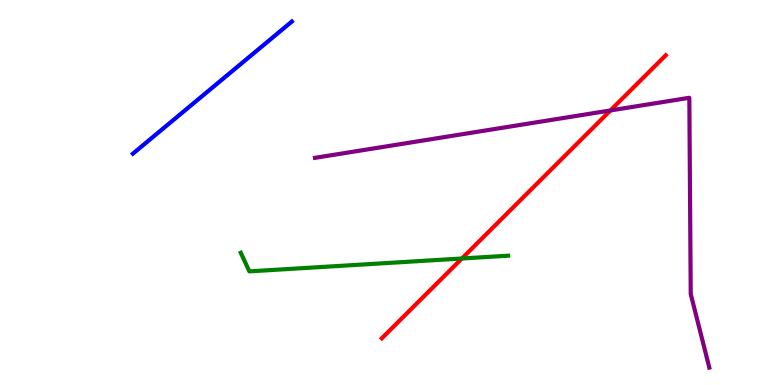[{'lines': ['blue', 'red'], 'intersections': []}, {'lines': ['green', 'red'], 'intersections': [{'x': 5.96, 'y': 3.29}]}, {'lines': ['purple', 'red'], 'intersections': [{'x': 7.88, 'y': 7.13}]}, {'lines': ['blue', 'green'], 'intersections': []}, {'lines': ['blue', 'purple'], 'intersections': []}, {'lines': ['green', 'purple'], 'intersections': []}]